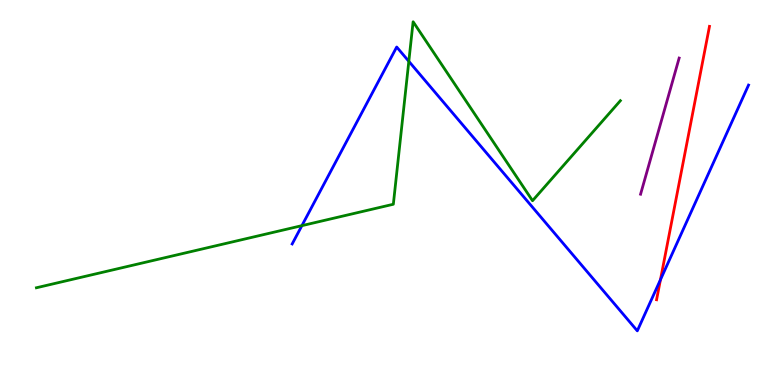[{'lines': ['blue', 'red'], 'intersections': [{'x': 8.52, 'y': 2.74}]}, {'lines': ['green', 'red'], 'intersections': []}, {'lines': ['purple', 'red'], 'intersections': []}, {'lines': ['blue', 'green'], 'intersections': [{'x': 3.9, 'y': 4.14}, {'x': 5.28, 'y': 8.41}]}, {'lines': ['blue', 'purple'], 'intersections': []}, {'lines': ['green', 'purple'], 'intersections': []}]